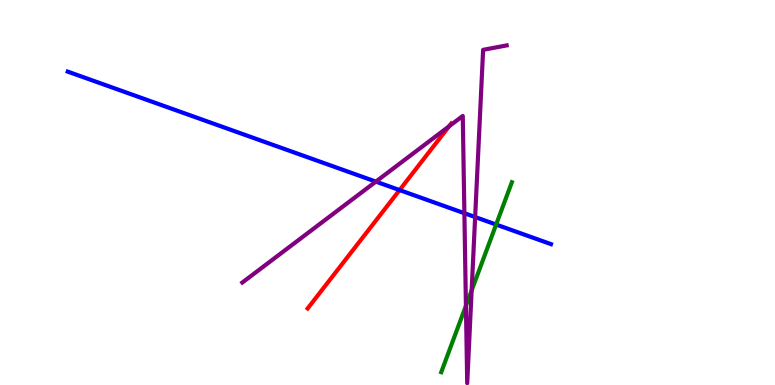[{'lines': ['blue', 'red'], 'intersections': [{'x': 5.16, 'y': 5.06}]}, {'lines': ['green', 'red'], 'intersections': []}, {'lines': ['purple', 'red'], 'intersections': [{'x': 5.79, 'y': 6.72}]}, {'lines': ['blue', 'green'], 'intersections': [{'x': 6.4, 'y': 4.17}]}, {'lines': ['blue', 'purple'], 'intersections': [{'x': 4.85, 'y': 5.28}, {'x': 5.99, 'y': 4.46}, {'x': 6.13, 'y': 4.36}]}, {'lines': ['green', 'purple'], 'intersections': [{'x': 6.01, 'y': 2.06}, {'x': 6.09, 'y': 2.46}]}]